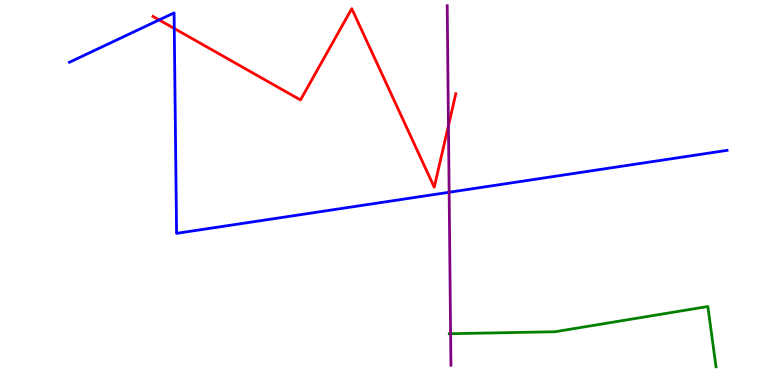[{'lines': ['blue', 'red'], 'intersections': [{'x': 2.05, 'y': 9.48}, {'x': 2.25, 'y': 9.26}]}, {'lines': ['green', 'red'], 'intersections': []}, {'lines': ['purple', 'red'], 'intersections': [{'x': 5.79, 'y': 6.74}]}, {'lines': ['blue', 'green'], 'intersections': []}, {'lines': ['blue', 'purple'], 'intersections': [{'x': 5.8, 'y': 5.01}]}, {'lines': ['green', 'purple'], 'intersections': [{'x': 5.81, 'y': 1.33}]}]